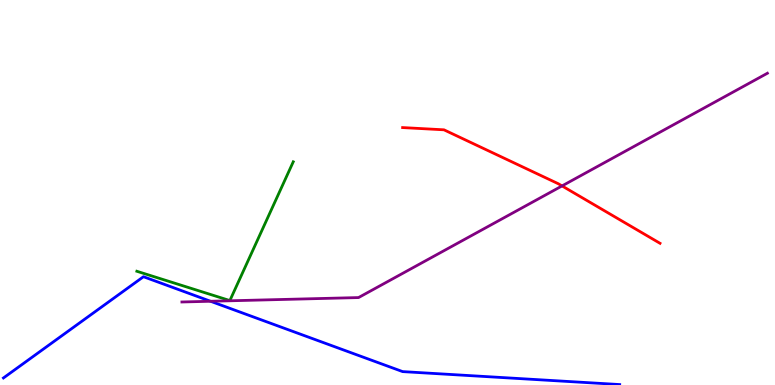[{'lines': ['blue', 'red'], 'intersections': []}, {'lines': ['green', 'red'], 'intersections': []}, {'lines': ['purple', 'red'], 'intersections': [{'x': 7.25, 'y': 5.17}]}, {'lines': ['blue', 'green'], 'intersections': []}, {'lines': ['blue', 'purple'], 'intersections': [{'x': 2.72, 'y': 2.17}]}, {'lines': ['green', 'purple'], 'intersections': []}]